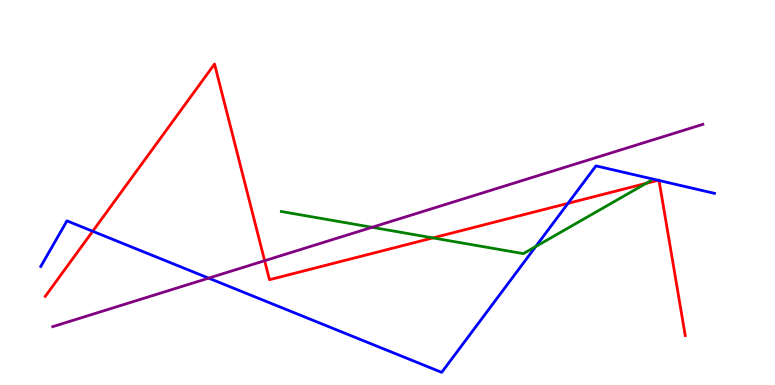[{'lines': ['blue', 'red'], 'intersections': [{'x': 1.2, 'y': 3.99}, {'x': 7.33, 'y': 4.72}, {'x': 8.49, 'y': 5.32}, {'x': 8.5, 'y': 5.31}]}, {'lines': ['green', 'red'], 'intersections': [{'x': 5.59, 'y': 3.82}, {'x': 8.34, 'y': 5.24}]}, {'lines': ['purple', 'red'], 'intersections': [{'x': 3.41, 'y': 3.23}]}, {'lines': ['blue', 'green'], 'intersections': [{'x': 6.91, 'y': 3.6}]}, {'lines': ['blue', 'purple'], 'intersections': [{'x': 2.69, 'y': 2.78}]}, {'lines': ['green', 'purple'], 'intersections': [{'x': 4.8, 'y': 4.1}]}]